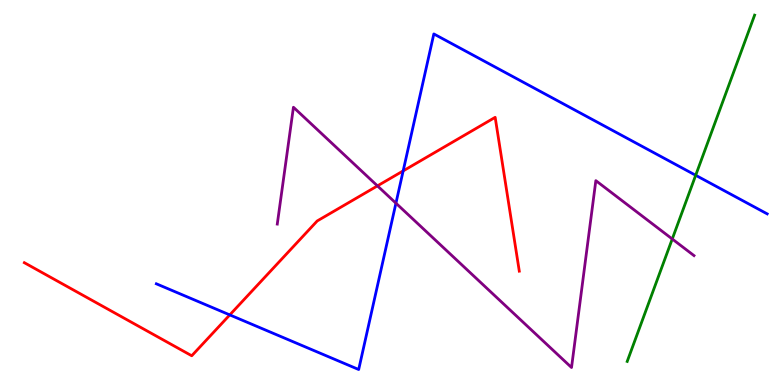[{'lines': ['blue', 'red'], 'intersections': [{'x': 2.96, 'y': 1.82}, {'x': 5.2, 'y': 5.56}]}, {'lines': ['green', 'red'], 'intersections': []}, {'lines': ['purple', 'red'], 'intersections': [{'x': 4.87, 'y': 5.17}]}, {'lines': ['blue', 'green'], 'intersections': [{'x': 8.98, 'y': 5.45}]}, {'lines': ['blue', 'purple'], 'intersections': [{'x': 5.11, 'y': 4.72}]}, {'lines': ['green', 'purple'], 'intersections': [{'x': 8.67, 'y': 3.79}]}]